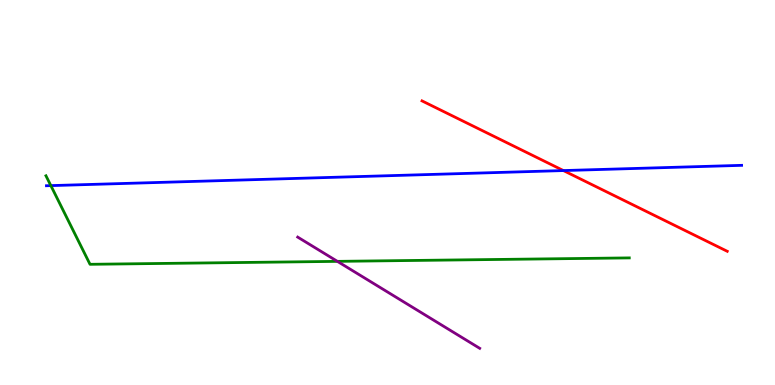[{'lines': ['blue', 'red'], 'intersections': [{'x': 7.27, 'y': 5.57}]}, {'lines': ['green', 'red'], 'intersections': []}, {'lines': ['purple', 'red'], 'intersections': []}, {'lines': ['blue', 'green'], 'intersections': [{'x': 0.656, 'y': 5.18}]}, {'lines': ['blue', 'purple'], 'intersections': []}, {'lines': ['green', 'purple'], 'intersections': [{'x': 4.35, 'y': 3.21}]}]